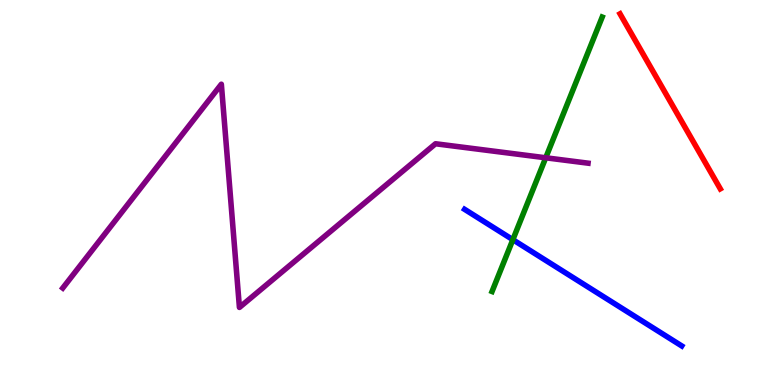[{'lines': ['blue', 'red'], 'intersections': []}, {'lines': ['green', 'red'], 'intersections': []}, {'lines': ['purple', 'red'], 'intersections': []}, {'lines': ['blue', 'green'], 'intersections': [{'x': 6.62, 'y': 3.77}]}, {'lines': ['blue', 'purple'], 'intersections': []}, {'lines': ['green', 'purple'], 'intersections': [{'x': 7.04, 'y': 5.9}]}]